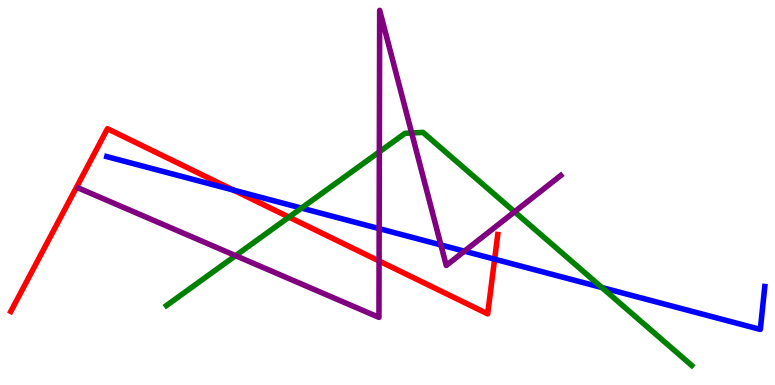[{'lines': ['blue', 'red'], 'intersections': [{'x': 3.01, 'y': 5.06}, {'x': 6.38, 'y': 3.27}]}, {'lines': ['green', 'red'], 'intersections': [{'x': 3.73, 'y': 4.36}]}, {'lines': ['purple', 'red'], 'intersections': [{'x': 4.89, 'y': 3.22}]}, {'lines': ['blue', 'green'], 'intersections': [{'x': 3.89, 'y': 4.6}, {'x': 7.77, 'y': 2.53}]}, {'lines': ['blue', 'purple'], 'intersections': [{'x': 4.89, 'y': 4.06}, {'x': 5.69, 'y': 3.64}, {'x': 5.99, 'y': 3.48}]}, {'lines': ['green', 'purple'], 'intersections': [{'x': 3.04, 'y': 3.36}, {'x': 4.89, 'y': 6.06}, {'x': 5.31, 'y': 6.55}, {'x': 6.64, 'y': 4.5}]}]